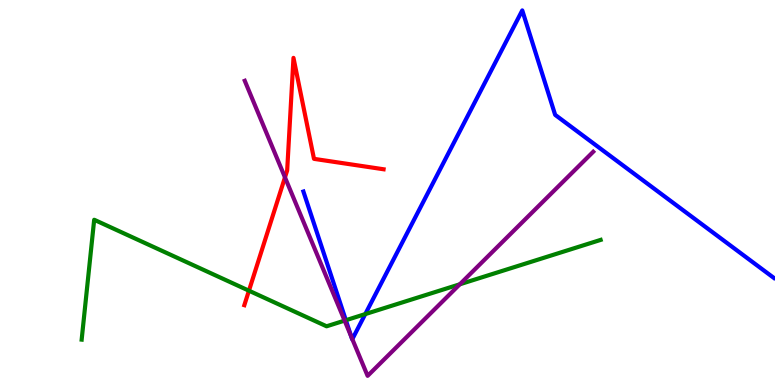[{'lines': ['blue', 'red'], 'intersections': []}, {'lines': ['green', 'red'], 'intersections': [{'x': 3.21, 'y': 2.45}]}, {'lines': ['purple', 'red'], 'intersections': [{'x': 3.68, 'y': 5.39}]}, {'lines': ['blue', 'green'], 'intersections': [{'x': 4.46, 'y': 1.68}, {'x': 4.71, 'y': 1.84}]}, {'lines': ['blue', 'purple'], 'intersections': [{'x': 4.53, 'y': 1.26}, {'x': 4.55, 'y': 1.19}]}, {'lines': ['green', 'purple'], 'intersections': [{'x': 4.45, 'y': 1.67}, {'x': 5.93, 'y': 2.62}]}]